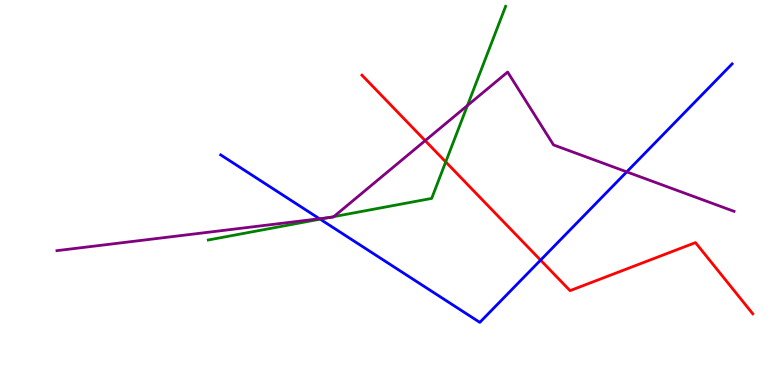[{'lines': ['blue', 'red'], 'intersections': [{'x': 6.98, 'y': 3.24}]}, {'lines': ['green', 'red'], 'intersections': [{'x': 5.75, 'y': 5.79}]}, {'lines': ['purple', 'red'], 'intersections': [{'x': 5.49, 'y': 6.35}]}, {'lines': ['blue', 'green'], 'intersections': [{'x': 4.13, 'y': 4.31}]}, {'lines': ['blue', 'purple'], 'intersections': [{'x': 4.12, 'y': 4.32}, {'x': 8.09, 'y': 5.54}]}, {'lines': ['green', 'purple'], 'intersections': [{'x': 4.24, 'y': 4.35}, {'x': 4.31, 'y': 4.37}, {'x': 6.03, 'y': 7.26}]}]